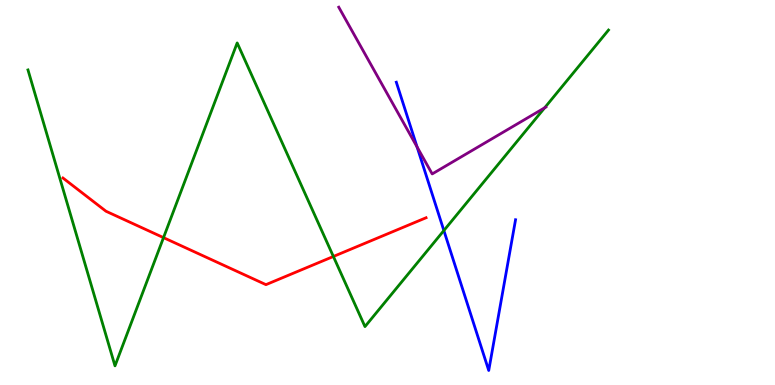[{'lines': ['blue', 'red'], 'intersections': []}, {'lines': ['green', 'red'], 'intersections': [{'x': 2.11, 'y': 3.83}, {'x': 4.3, 'y': 3.34}]}, {'lines': ['purple', 'red'], 'intersections': []}, {'lines': ['blue', 'green'], 'intersections': [{'x': 5.73, 'y': 4.01}]}, {'lines': ['blue', 'purple'], 'intersections': [{'x': 5.38, 'y': 6.18}]}, {'lines': ['green', 'purple'], 'intersections': [{'x': 7.03, 'y': 7.2}]}]